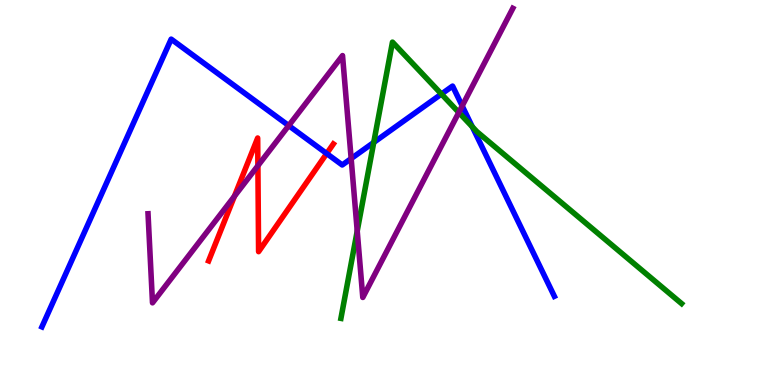[{'lines': ['blue', 'red'], 'intersections': [{'x': 4.22, 'y': 6.01}]}, {'lines': ['green', 'red'], 'intersections': []}, {'lines': ['purple', 'red'], 'intersections': [{'x': 3.02, 'y': 4.9}, {'x': 3.33, 'y': 5.7}]}, {'lines': ['blue', 'green'], 'intersections': [{'x': 4.82, 'y': 6.3}, {'x': 5.7, 'y': 7.56}, {'x': 6.09, 'y': 6.71}]}, {'lines': ['blue', 'purple'], 'intersections': [{'x': 3.73, 'y': 6.74}, {'x': 4.53, 'y': 5.88}, {'x': 5.96, 'y': 7.25}]}, {'lines': ['green', 'purple'], 'intersections': [{'x': 4.61, 'y': 4.0}, {'x': 5.92, 'y': 7.08}]}]